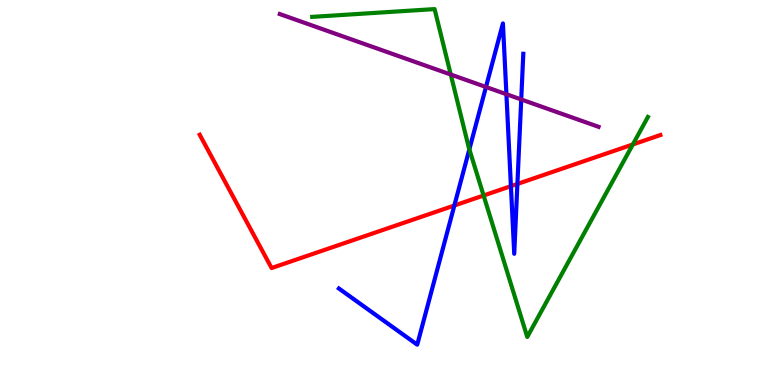[{'lines': ['blue', 'red'], 'intersections': [{'x': 5.86, 'y': 4.66}, {'x': 6.59, 'y': 5.16}, {'x': 6.68, 'y': 5.22}]}, {'lines': ['green', 'red'], 'intersections': [{'x': 6.24, 'y': 4.92}, {'x': 8.17, 'y': 6.25}]}, {'lines': ['purple', 'red'], 'intersections': []}, {'lines': ['blue', 'green'], 'intersections': [{'x': 6.06, 'y': 6.12}]}, {'lines': ['blue', 'purple'], 'intersections': [{'x': 6.27, 'y': 7.74}, {'x': 6.53, 'y': 7.55}, {'x': 6.73, 'y': 7.42}]}, {'lines': ['green', 'purple'], 'intersections': [{'x': 5.82, 'y': 8.06}]}]